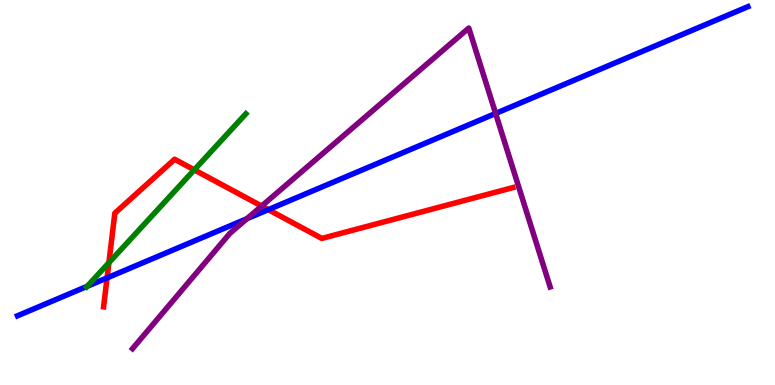[{'lines': ['blue', 'red'], 'intersections': [{'x': 1.38, 'y': 2.78}, {'x': 3.46, 'y': 4.55}]}, {'lines': ['green', 'red'], 'intersections': [{'x': 1.41, 'y': 3.18}, {'x': 2.51, 'y': 5.59}]}, {'lines': ['purple', 'red'], 'intersections': [{'x': 3.38, 'y': 4.65}]}, {'lines': ['blue', 'green'], 'intersections': [{'x': 1.13, 'y': 2.56}]}, {'lines': ['blue', 'purple'], 'intersections': [{'x': 3.19, 'y': 4.32}, {'x': 6.4, 'y': 7.05}]}, {'lines': ['green', 'purple'], 'intersections': []}]